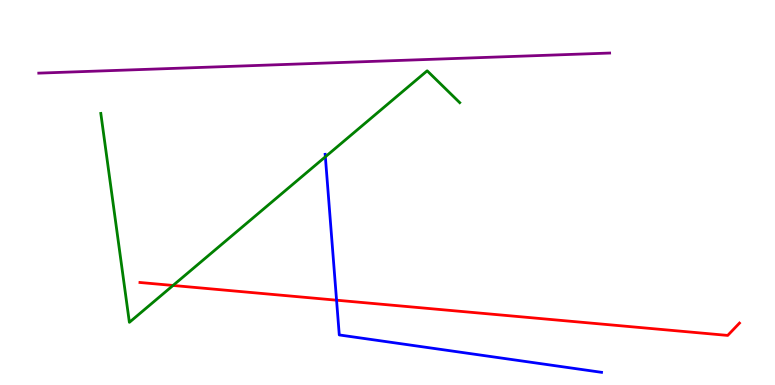[{'lines': ['blue', 'red'], 'intersections': [{'x': 4.34, 'y': 2.2}]}, {'lines': ['green', 'red'], 'intersections': [{'x': 2.23, 'y': 2.59}]}, {'lines': ['purple', 'red'], 'intersections': []}, {'lines': ['blue', 'green'], 'intersections': [{'x': 4.2, 'y': 5.93}]}, {'lines': ['blue', 'purple'], 'intersections': []}, {'lines': ['green', 'purple'], 'intersections': []}]